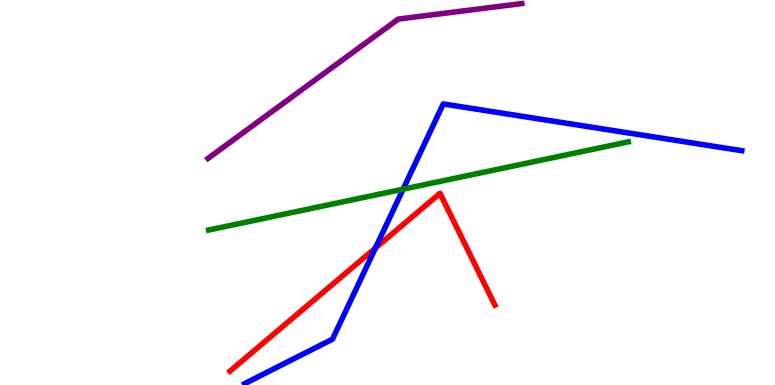[{'lines': ['blue', 'red'], 'intersections': [{'x': 4.84, 'y': 3.56}]}, {'lines': ['green', 'red'], 'intersections': []}, {'lines': ['purple', 'red'], 'intersections': []}, {'lines': ['blue', 'green'], 'intersections': [{'x': 5.2, 'y': 5.09}]}, {'lines': ['blue', 'purple'], 'intersections': []}, {'lines': ['green', 'purple'], 'intersections': []}]